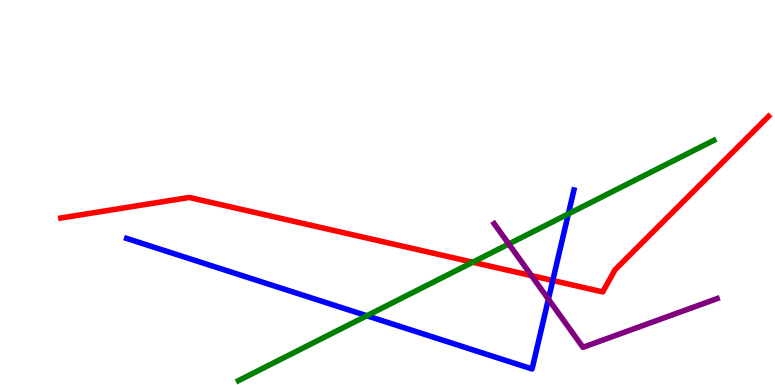[{'lines': ['blue', 'red'], 'intersections': [{'x': 7.13, 'y': 2.71}]}, {'lines': ['green', 'red'], 'intersections': [{'x': 6.1, 'y': 3.19}]}, {'lines': ['purple', 'red'], 'intersections': [{'x': 6.86, 'y': 2.84}]}, {'lines': ['blue', 'green'], 'intersections': [{'x': 4.73, 'y': 1.8}, {'x': 7.33, 'y': 4.44}]}, {'lines': ['blue', 'purple'], 'intersections': [{'x': 7.08, 'y': 2.23}]}, {'lines': ['green', 'purple'], 'intersections': [{'x': 6.57, 'y': 3.66}]}]